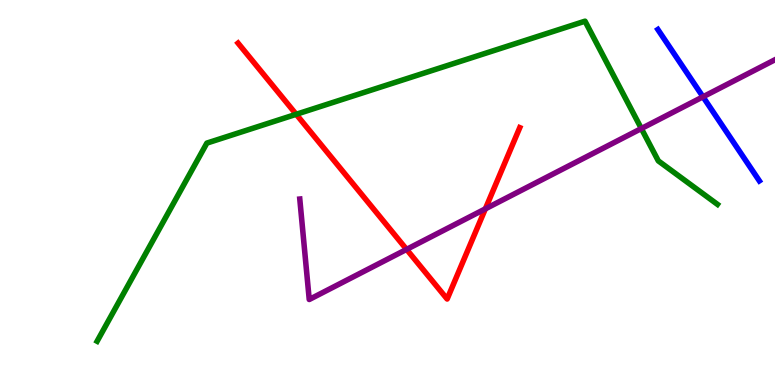[{'lines': ['blue', 'red'], 'intersections': []}, {'lines': ['green', 'red'], 'intersections': [{'x': 3.82, 'y': 7.03}]}, {'lines': ['purple', 'red'], 'intersections': [{'x': 5.25, 'y': 3.52}, {'x': 6.26, 'y': 4.58}]}, {'lines': ['blue', 'green'], 'intersections': []}, {'lines': ['blue', 'purple'], 'intersections': [{'x': 9.07, 'y': 7.49}]}, {'lines': ['green', 'purple'], 'intersections': [{'x': 8.28, 'y': 6.66}]}]